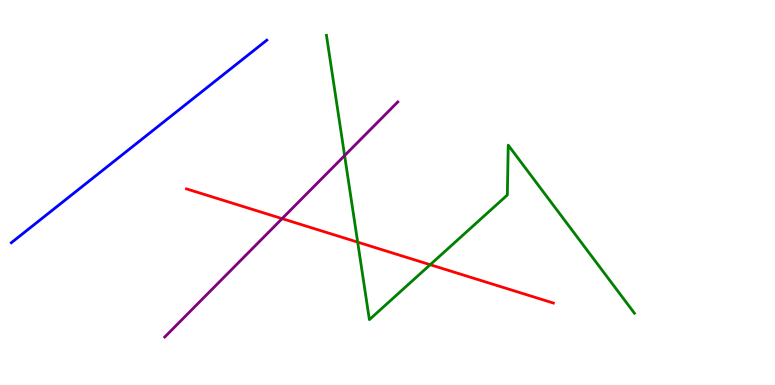[{'lines': ['blue', 'red'], 'intersections': []}, {'lines': ['green', 'red'], 'intersections': [{'x': 4.62, 'y': 3.71}, {'x': 5.55, 'y': 3.12}]}, {'lines': ['purple', 'red'], 'intersections': [{'x': 3.64, 'y': 4.32}]}, {'lines': ['blue', 'green'], 'intersections': []}, {'lines': ['blue', 'purple'], 'intersections': []}, {'lines': ['green', 'purple'], 'intersections': [{'x': 4.45, 'y': 5.96}]}]